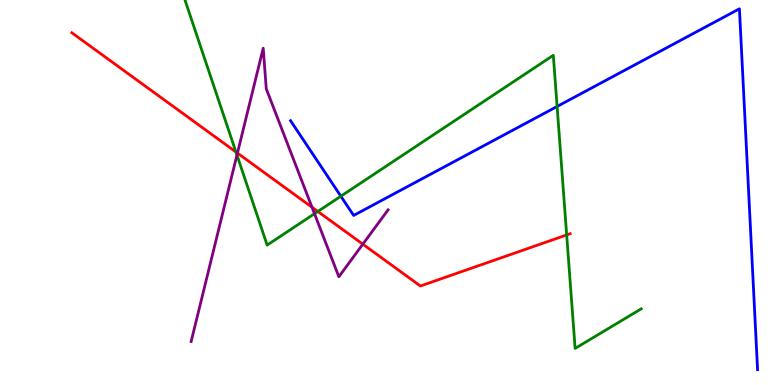[{'lines': ['blue', 'red'], 'intersections': []}, {'lines': ['green', 'red'], 'intersections': [{'x': 3.04, 'y': 6.05}, {'x': 4.1, 'y': 4.51}, {'x': 7.31, 'y': 3.9}]}, {'lines': ['purple', 'red'], 'intersections': [{'x': 3.06, 'y': 6.02}, {'x': 4.03, 'y': 4.62}, {'x': 4.68, 'y': 3.66}]}, {'lines': ['blue', 'green'], 'intersections': [{'x': 4.4, 'y': 4.9}, {'x': 7.19, 'y': 7.23}]}, {'lines': ['blue', 'purple'], 'intersections': []}, {'lines': ['green', 'purple'], 'intersections': [{'x': 3.06, 'y': 5.97}, {'x': 4.06, 'y': 4.45}]}]